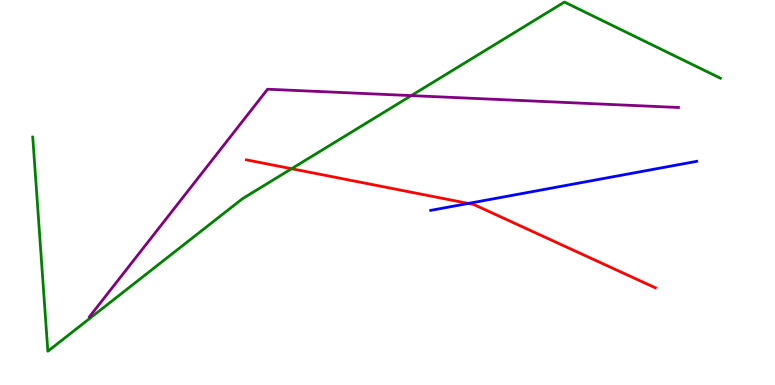[{'lines': ['blue', 'red'], 'intersections': [{'x': 6.04, 'y': 4.72}]}, {'lines': ['green', 'red'], 'intersections': [{'x': 3.76, 'y': 5.62}]}, {'lines': ['purple', 'red'], 'intersections': []}, {'lines': ['blue', 'green'], 'intersections': []}, {'lines': ['blue', 'purple'], 'intersections': []}, {'lines': ['green', 'purple'], 'intersections': [{'x': 5.31, 'y': 7.52}]}]